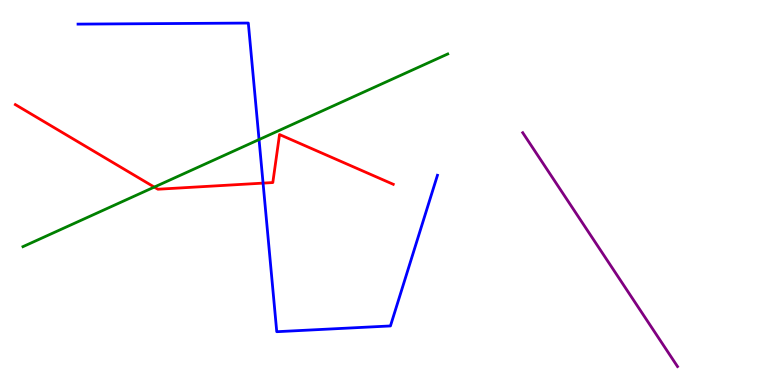[{'lines': ['blue', 'red'], 'intersections': [{'x': 3.39, 'y': 5.24}]}, {'lines': ['green', 'red'], 'intersections': [{'x': 1.99, 'y': 5.14}]}, {'lines': ['purple', 'red'], 'intersections': []}, {'lines': ['blue', 'green'], 'intersections': [{'x': 3.34, 'y': 6.37}]}, {'lines': ['blue', 'purple'], 'intersections': []}, {'lines': ['green', 'purple'], 'intersections': []}]